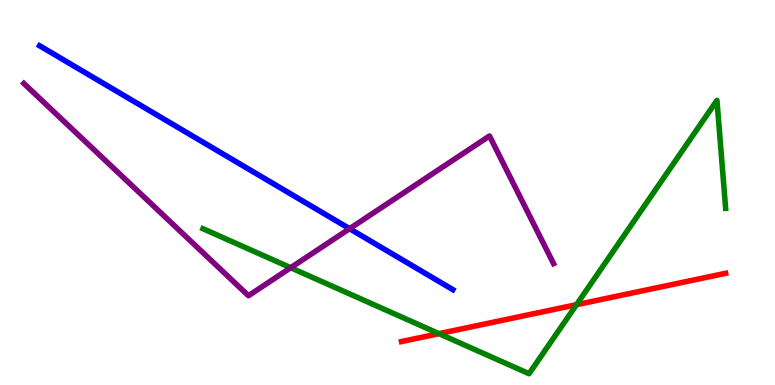[{'lines': ['blue', 'red'], 'intersections': []}, {'lines': ['green', 'red'], 'intersections': [{'x': 5.66, 'y': 1.33}, {'x': 7.44, 'y': 2.09}]}, {'lines': ['purple', 'red'], 'intersections': []}, {'lines': ['blue', 'green'], 'intersections': []}, {'lines': ['blue', 'purple'], 'intersections': [{'x': 4.51, 'y': 4.06}]}, {'lines': ['green', 'purple'], 'intersections': [{'x': 3.75, 'y': 3.05}]}]